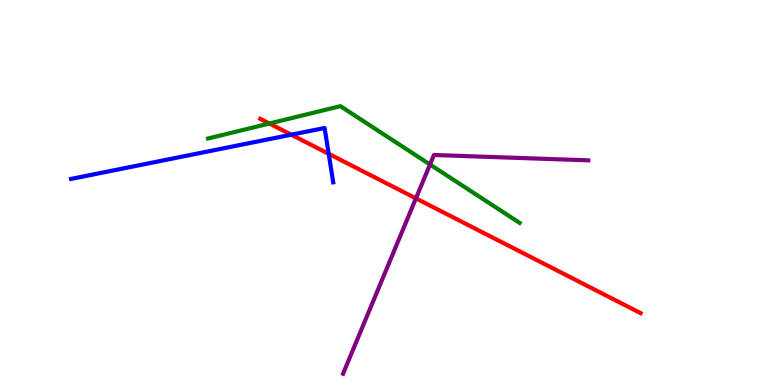[{'lines': ['blue', 'red'], 'intersections': [{'x': 3.76, 'y': 6.5}, {'x': 4.24, 'y': 6.0}]}, {'lines': ['green', 'red'], 'intersections': [{'x': 3.48, 'y': 6.79}]}, {'lines': ['purple', 'red'], 'intersections': [{'x': 5.37, 'y': 4.85}]}, {'lines': ['blue', 'green'], 'intersections': []}, {'lines': ['blue', 'purple'], 'intersections': []}, {'lines': ['green', 'purple'], 'intersections': [{'x': 5.55, 'y': 5.73}]}]